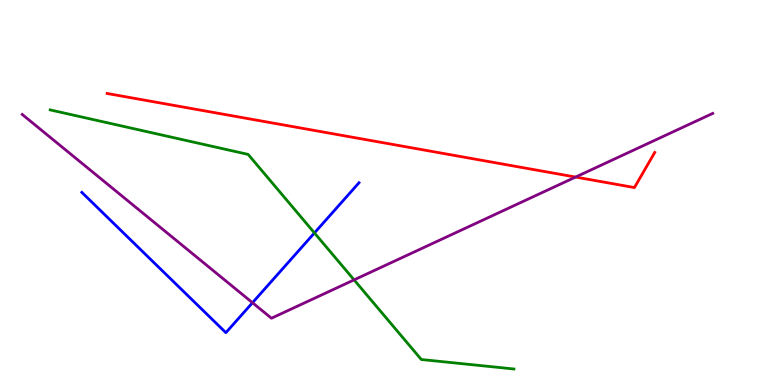[{'lines': ['blue', 'red'], 'intersections': []}, {'lines': ['green', 'red'], 'intersections': []}, {'lines': ['purple', 'red'], 'intersections': [{'x': 7.43, 'y': 5.4}]}, {'lines': ['blue', 'green'], 'intersections': [{'x': 4.06, 'y': 3.95}]}, {'lines': ['blue', 'purple'], 'intersections': [{'x': 3.26, 'y': 2.14}]}, {'lines': ['green', 'purple'], 'intersections': [{'x': 4.57, 'y': 2.73}]}]